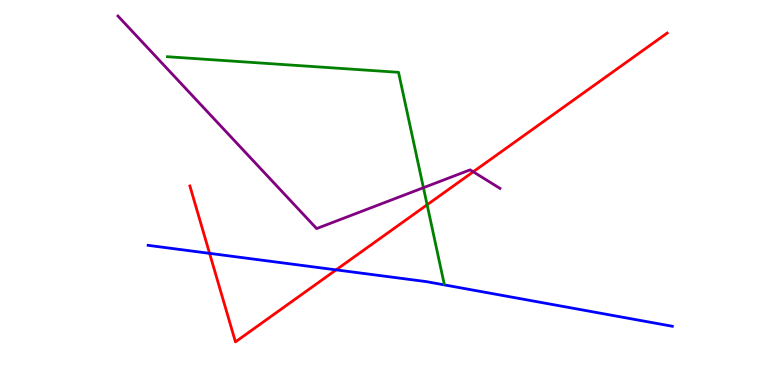[{'lines': ['blue', 'red'], 'intersections': [{'x': 2.7, 'y': 3.42}, {'x': 4.34, 'y': 2.99}]}, {'lines': ['green', 'red'], 'intersections': [{'x': 5.51, 'y': 4.68}]}, {'lines': ['purple', 'red'], 'intersections': [{'x': 6.11, 'y': 5.54}]}, {'lines': ['blue', 'green'], 'intersections': []}, {'lines': ['blue', 'purple'], 'intersections': []}, {'lines': ['green', 'purple'], 'intersections': [{'x': 5.46, 'y': 5.12}]}]